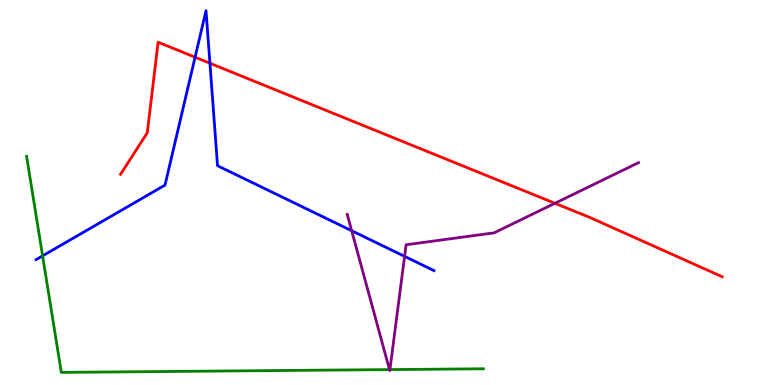[{'lines': ['blue', 'red'], 'intersections': [{'x': 2.52, 'y': 8.51}, {'x': 2.71, 'y': 8.36}]}, {'lines': ['green', 'red'], 'intersections': []}, {'lines': ['purple', 'red'], 'intersections': [{'x': 7.16, 'y': 4.72}]}, {'lines': ['blue', 'green'], 'intersections': [{'x': 0.55, 'y': 3.35}]}, {'lines': ['blue', 'purple'], 'intersections': [{'x': 4.54, 'y': 4.01}, {'x': 5.22, 'y': 3.34}]}, {'lines': ['green', 'purple'], 'intersections': [{'x': 5.03, 'y': 0.4}, {'x': 5.03, 'y': 0.4}]}]